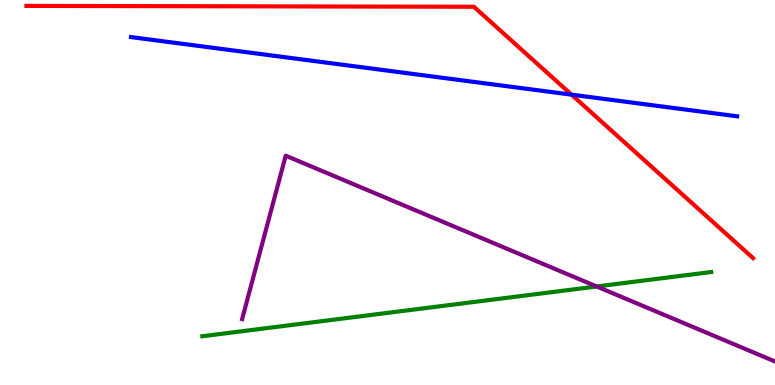[{'lines': ['blue', 'red'], 'intersections': [{'x': 7.37, 'y': 7.54}]}, {'lines': ['green', 'red'], 'intersections': []}, {'lines': ['purple', 'red'], 'intersections': []}, {'lines': ['blue', 'green'], 'intersections': []}, {'lines': ['blue', 'purple'], 'intersections': []}, {'lines': ['green', 'purple'], 'intersections': [{'x': 7.7, 'y': 2.56}]}]